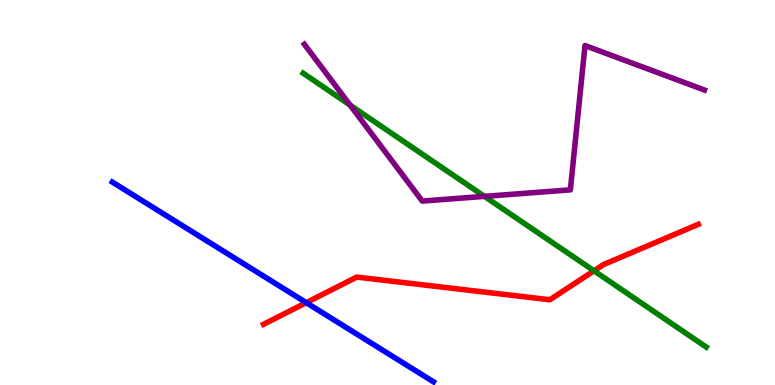[{'lines': ['blue', 'red'], 'intersections': [{'x': 3.95, 'y': 2.14}]}, {'lines': ['green', 'red'], 'intersections': [{'x': 7.66, 'y': 2.97}]}, {'lines': ['purple', 'red'], 'intersections': []}, {'lines': ['blue', 'green'], 'intersections': []}, {'lines': ['blue', 'purple'], 'intersections': []}, {'lines': ['green', 'purple'], 'intersections': [{'x': 4.52, 'y': 7.27}, {'x': 6.25, 'y': 4.9}]}]